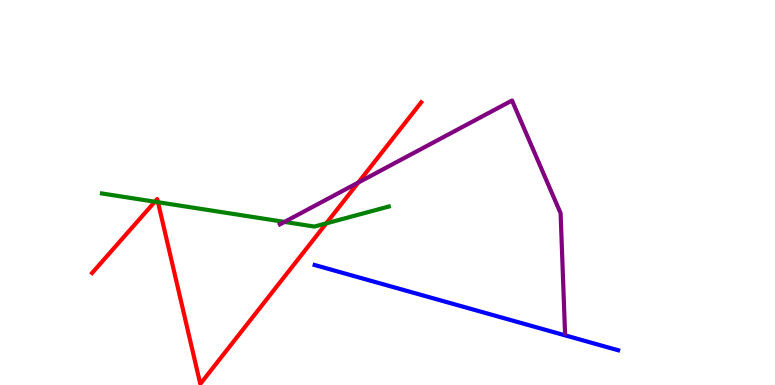[{'lines': ['blue', 'red'], 'intersections': []}, {'lines': ['green', 'red'], 'intersections': [{'x': 2.0, 'y': 4.76}, {'x': 2.04, 'y': 4.75}, {'x': 4.21, 'y': 4.2}]}, {'lines': ['purple', 'red'], 'intersections': [{'x': 4.62, 'y': 5.26}]}, {'lines': ['blue', 'green'], 'intersections': []}, {'lines': ['blue', 'purple'], 'intersections': []}, {'lines': ['green', 'purple'], 'intersections': [{'x': 3.67, 'y': 4.24}]}]